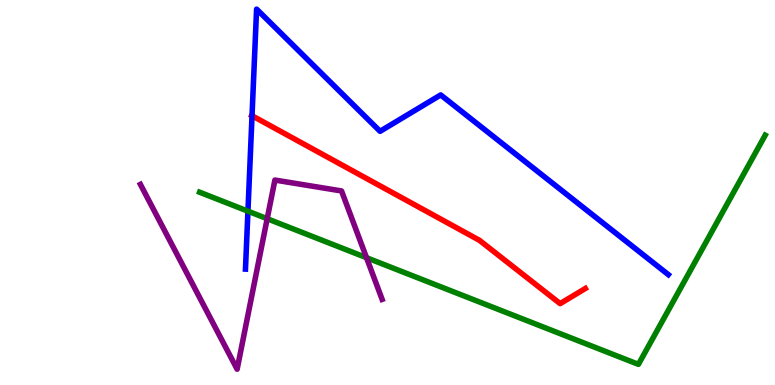[{'lines': ['blue', 'red'], 'intersections': [{'x': 3.25, 'y': 6.99}]}, {'lines': ['green', 'red'], 'intersections': []}, {'lines': ['purple', 'red'], 'intersections': []}, {'lines': ['blue', 'green'], 'intersections': [{'x': 3.2, 'y': 4.51}]}, {'lines': ['blue', 'purple'], 'intersections': []}, {'lines': ['green', 'purple'], 'intersections': [{'x': 3.45, 'y': 4.32}, {'x': 4.73, 'y': 3.31}]}]